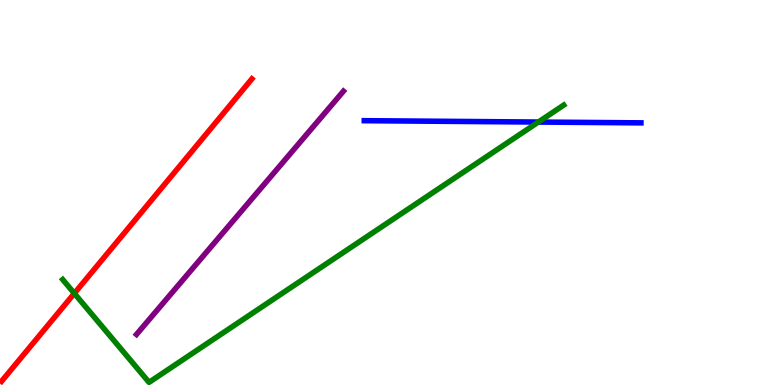[{'lines': ['blue', 'red'], 'intersections': []}, {'lines': ['green', 'red'], 'intersections': [{'x': 0.959, 'y': 2.38}]}, {'lines': ['purple', 'red'], 'intersections': []}, {'lines': ['blue', 'green'], 'intersections': [{'x': 6.95, 'y': 6.83}]}, {'lines': ['blue', 'purple'], 'intersections': []}, {'lines': ['green', 'purple'], 'intersections': []}]